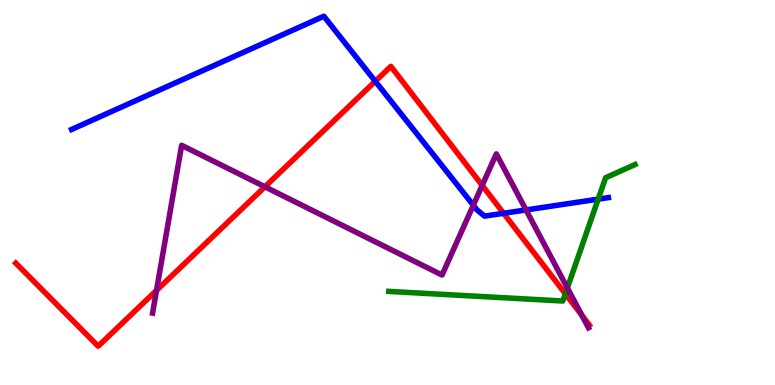[{'lines': ['blue', 'red'], 'intersections': [{'x': 4.84, 'y': 7.89}, {'x': 6.5, 'y': 4.46}]}, {'lines': ['green', 'red'], 'intersections': [{'x': 7.29, 'y': 2.37}]}, {'lines': ['purple', 'red'], 'intersections': [{'x': 2.02, 'y': 2.46}, {'x': 3.42, 'y': 5.15}, {'x': 6.22, 'y': 5.18}, {'x': 7.51, 'y': 1.81}]}, {'lines': ['blue', 'green'], 'intersections': [{'x': 7.72, 'y': 4.83}]}, {'lines': ['blue', 'purple'], 'intersections': [{'x': 6.11, 'y': 4.67}, {'x': 6.79, 'y': 4.55}]}, {'lines': ['green', 'purple'], 'intersections': [{'x': 7.32, 'y': 2.52}]}]